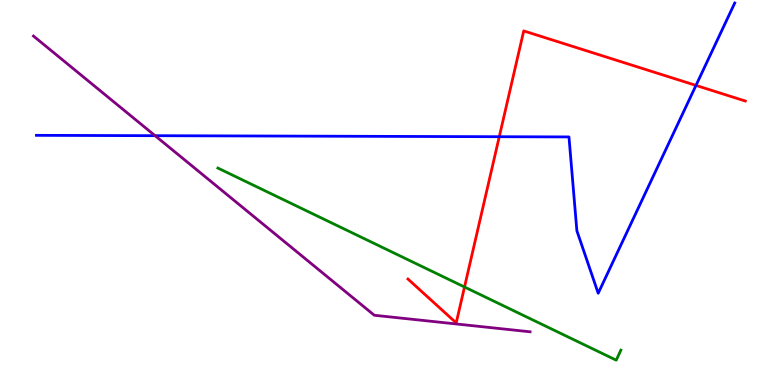[{'lines': ['blue', 'red'], 'intersections': [{'x': 6.44, 'y': 6.45}, {'x': 8.98, 'y': 7.78}]}, {'lines': ['green', 'red'], 'intersections': [{'x': 5.99, 'y': 2.55}]}, {'lines': ['purple', 'red'], 'intersections': []}, {'lines': ['blue', 'green'], 'intersections': []}, {'lines': ['blue', 'purple'], 'intersections': [{'x': 2.0, 'y': 6.48}]}, {'lines': ['green', 'purple'], 'intersections': []}]